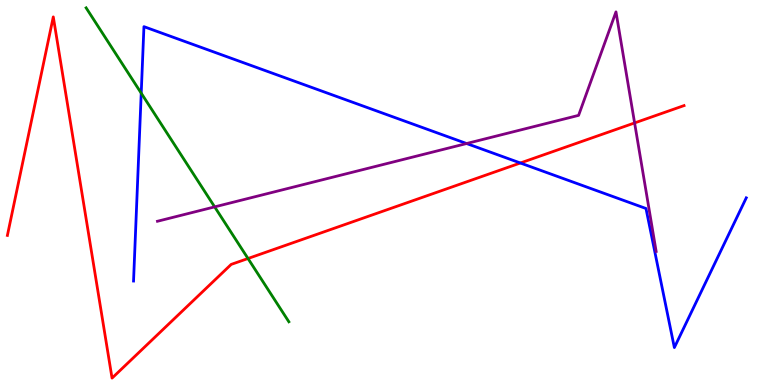[{'lines': ['blue', 'red'], 'intersections': [{'x': 6.71, 'y': 5.77}]}, {'lines': ['green', 'red'], 'intersections': [{'x': 3.2, 'y': 3.29}]}, {'lines': ['purple', 'red'], 'intersections': [{'x': 8.19, 'y': 6.81}]}, {'lines': ['blue', 'green'], 'intersections': [{'x': 1.82, 'y': 7.58}]}, {'lines': ['blue', 'purple'], 'intersections': [{'x': 6.02, 'y': 6.27}]}, {'lines': ['green', 'purple'], 'intersections': [{'x': 2.77, 'y': 4.63}]}]